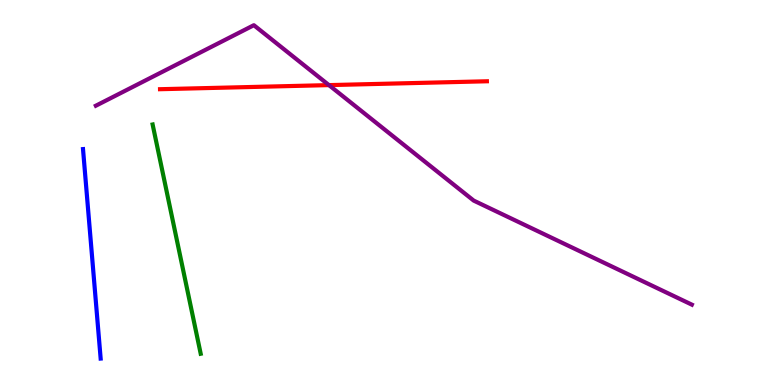[{'lines': ['blue', 'red'], 'intersections': []}, {'lines': ['green', 'red'], 'intersections': []}, {'lines': ['purple', 'red'], 'intersections': [{'x': 4.24, 'y': 7.79}]}, {'lines': ['blue', 'green'], 'intersections': []}, {'lines': ['blue', 'purple'], 'intersections': []}, {'lines': ['green', 'purple'], 'intersections': []}]